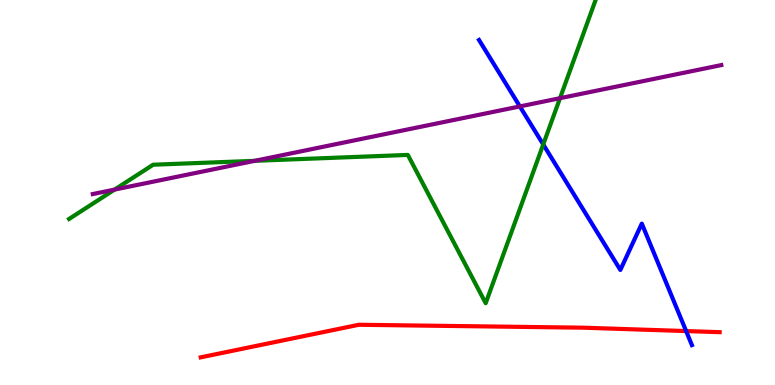[{'lines': ['blue', 'red'], 'intersections': [{'x': 8.85, 'y': 1.4}]}, {'lines': ['green', 'red'], 'intersections': []}, {'lines': ['purple', 'red'], 'intersections': []}, {'lines': ['blue', 'green'], 'intersections': [{'x': 7.01, 'y': 6.25}]}, {'lines': ['blue', 'purple'], 'intersections': [{'x': 6.71, 'y': 7.24}]}, {'lines': ['green', 'purple'], 'intersections': [{'x': 1.48, 'y': 5.08}, {'x': 3.29, 'y': 5.82}, {'x': 7.23, 'y': 7.45}]}]